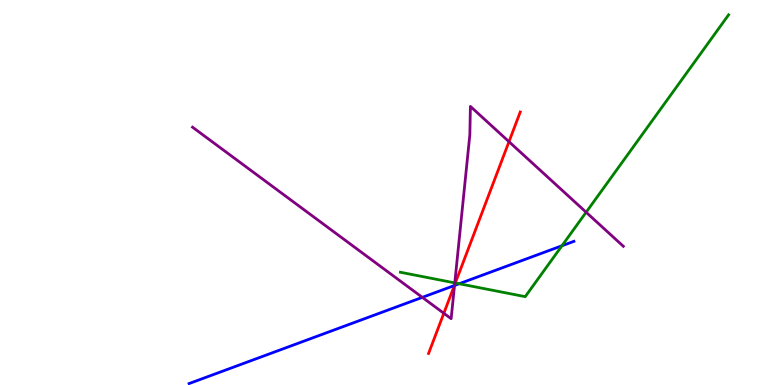[{'lines': ['blue', 'red'], 'intersections': [{'x': 5.86, 'y': 2.58}]}, {'lines': ['green', 'red'], 'intersections': [{'x': 5.88, 'y': 2.65}]}, {'lines': ['purple', 'red'], 'intersections': [{'x': 5.73, 'y': 1.86}, {'x': 5.87, 'y': 2.6}, {'x': 6.57, 'y': 6.32}]}, {'lines': ['blue', 'green'], 'intersections': [{'x': 5.92, 'y': 2.63}, {'x': 7.25, 'y': 3.62}]}, {'lines': ['blue', 'purple'], 'intersections': [{'x': 5.45, 'y': 2.28}, {'x': 5.86, 'y': 2.59}]}, {'lines': ['green', 'purple'], 'intersections': [{'x': 5.87, 'y': 2.65}, {'x': 7.56, 'y': 4.49}]}]